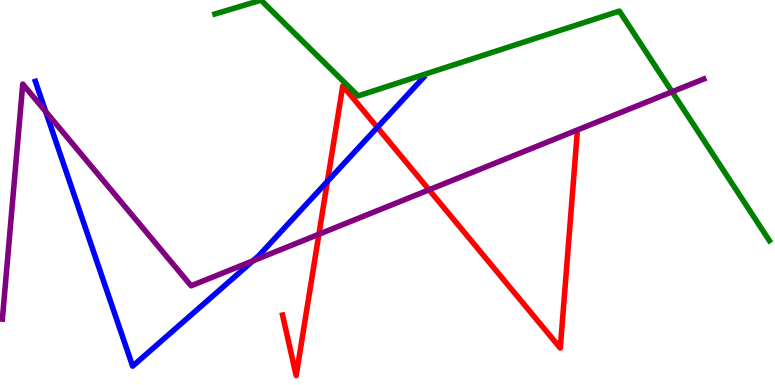[{'lines': ['blue', 'red'], 'intersections': [{'x': 4.22, 'y': 5.29}, {'x': 4.87, 'y': 6.69}]}, {'lines': ['green', 'red'], 'intersections': []}, {'lines': ['purple', 'red'], 'intersections': [{'x': 4.11, 'y': 3.92}, {'x': 5.54, 'y': 5.07}]}, {'lines': ['blue', 'green'], 'intersections': []}, {'lines': ['blue', 'purple'], 'intersections': [{'x': 0.589, 'y': 7.1}, {'x': 3.26, 'y': 3.22}]}, {'lines': ['green', 'purple'], 'intersections': [{'x': 8.67, 'y': 7.62}]}]